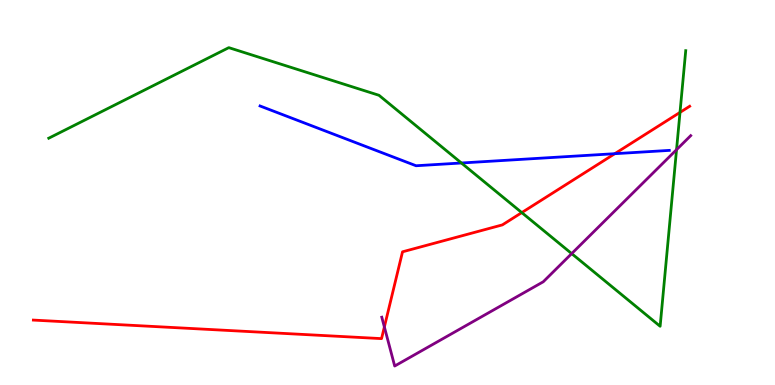[{'lines': ['blue', 'red'], 'intersections': [{'x': 7.93, 'y': 6.01}]}, {'lines': ['green', 'red'], 'intersections': [{'x': 6.73, 'y': 4.48}, {'x': 8.77, 'y': 7.08}]}, {'lines': ['purple', 'red'], 'intersections': [{'x': 4.96, 'y': 1.51}]}, {'lines': ['blue', 'green'], 'intersections': [{'x': 5.95, 'y': 5.77}]}, {'lines': ['blue', 'purple'], 'intersections': []}, {'lines': ['green', 'purple'], 'intersections': [{'x': 7.38, 'y': 3.41}, {'x': 8.73, 'y': 6.11}]}]